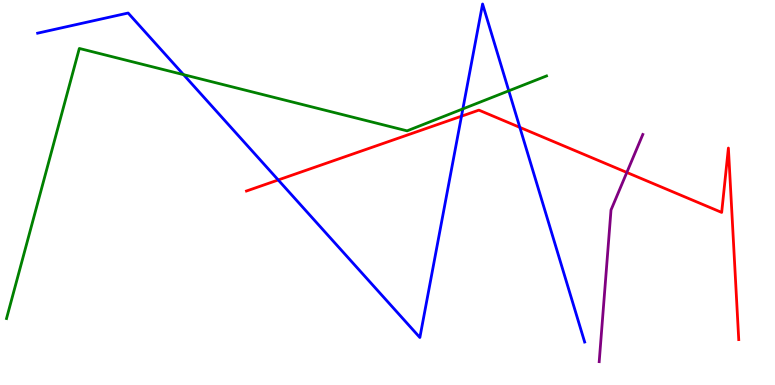[{'lines': ['blue', 'red'], 'intersections': [{'x': 3.59, 'y': 5.33}, {'x': 5.95, 'y': 6.98}, {'x': 6.71, 'y': 6.69}]}, {'lines': ['green', 'red'], 'intersections': []}, {'lines': ['purple', 'red'], 'intersections': [{'x': 8.09, 'y': 5.52}]}, {'lines': ['blue', 'green'], 'intersections': [{'x': 2.37, 'y': 8.06}, {'x': 5.97, 'y': 7.17}, {'x': 6.57, 'y': 7.64}]}, {'lines': ['blue', 'purple'], 'intersections': []}, {'lines': ['green', 'purple'], 'intersections': []}]